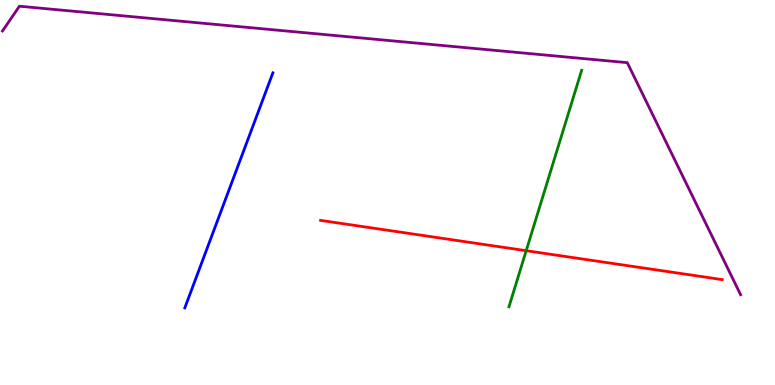[{'lines': ['blue', 'red'], 'intersections': []}, {'lines': ['green', 'red'], 'intersections': [{'x': 6.79, 'y': 3.49}]}, {'lines': ['purple', 'red'], 'intersections': []}, {'lines': ['blue', 'green'], 'intersections': []}, {'lines': ['blue', 'purple'], 'intersections': []}, {'lines': ['green', 'purple'], 'intersections': []}]